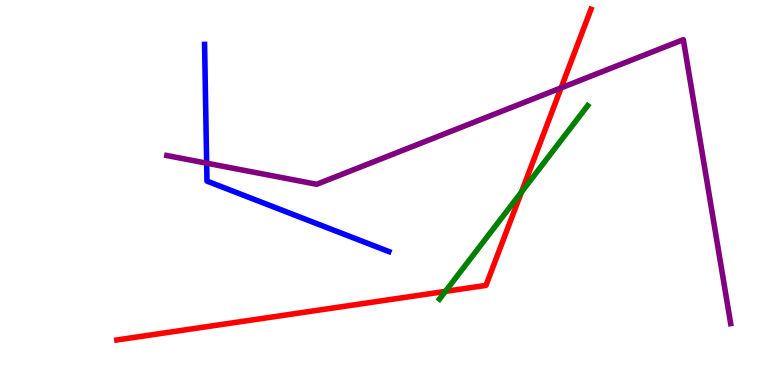[{'lines': ['blue', 'red'], 'intersections': []}, {'lines': ['green', 'red'], 'intersections': [{'x': 5.75, 'y': 2.43}, {'x': 6.73, 'y': 5.01}]}, {'lines': ['purple', 'red'], 'intersections': [{'x': 7.24, 'y': 7.72}]}, {'lines': ['blue', 'green'], 'intersections': []}, {'lines': ['blue', 'purple'], 'intersections': [{'x': 2.67, 'y': 5.76}]}, {'lines': ['green', 'purple'], 'intersections': []}]